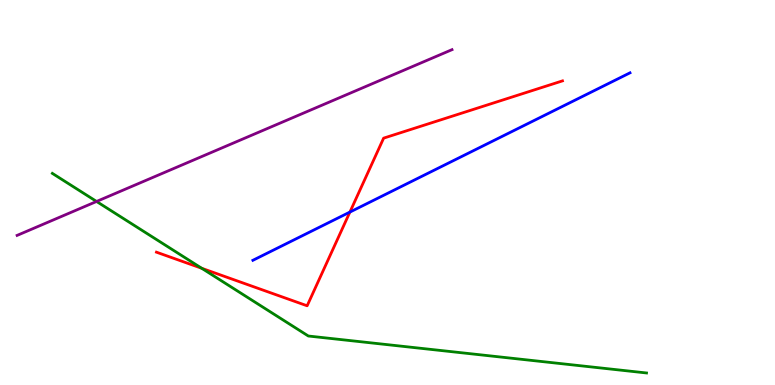[{'lines': ['blue', 'red'], 'intersections': [{'x': 4.51, 'y': 4.49}]}, {'lines': ['green', 'red'], 'intersections': [{'x': 2.6, 'y': 3.03}]}, {'lines': ['purple', 'red'], 'intersections': []}, {'lines': ['blue', 'green'], 'intersections': []}, {'lines': ['blue', 'purple'], 'intersections': []}, {'lines': ['green', 'purple'], 'intersections': [{'x': 1.25, 'y': 4.77}]}]